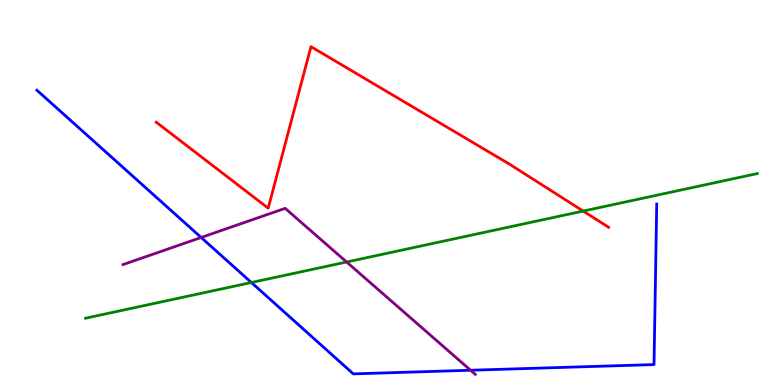[{'lines': ['blue', 'red'], 'intersections': []}, {'lines': ['green', 'red'], 'intersections': [{'x': 7.52, 'y': 4.52}]}, {'lines': ['purple', 'red'], 'intersections': []}, {'lines': ['blue', 'green'], 'intersections': [{'x': 3.24, 'y': 2.66}]}, {'lines': ['blue', 'purple'], 'intersections': [{'x': 2.6, 'y': 3.83}, {'x': 6.07, 'y': 0.383}]}, {'lines': ['green', 'purple'], 'intersections': [{'x': 4.47, 'y': 3.19}]}]